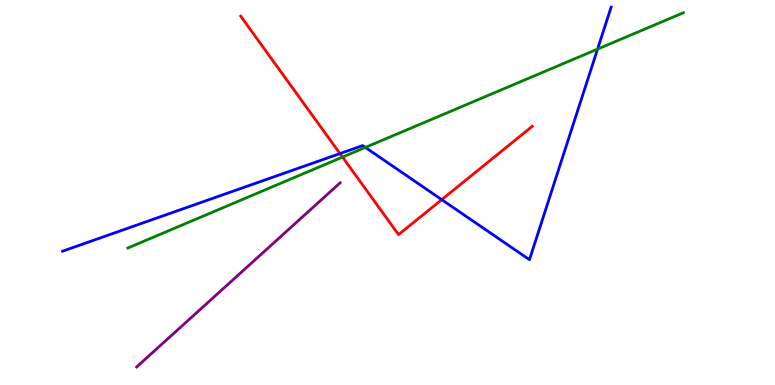[{'lines': ['blue', 'red'], 'intersections': [{'x': 4.39, 'y': 6.01}, {'x': 5.7, 'y': 4.81}]}, {'lines': ['green', 'red'], 'intersections': [{'x': 4.42, 'y': 5.92}]}, {'lines': ['purple', 'red'], 'intersections': []}, {'lines': ['blue', 'green'], 'intersections': [{'x': 4.71, 'y': 6.17}, {'x': 7.71, 'y': 8.72}]}, {'lines': ['blue', 'purple'], 'intersections': []}, {'lines': ['green', 'purple'], 'intersections': []}]